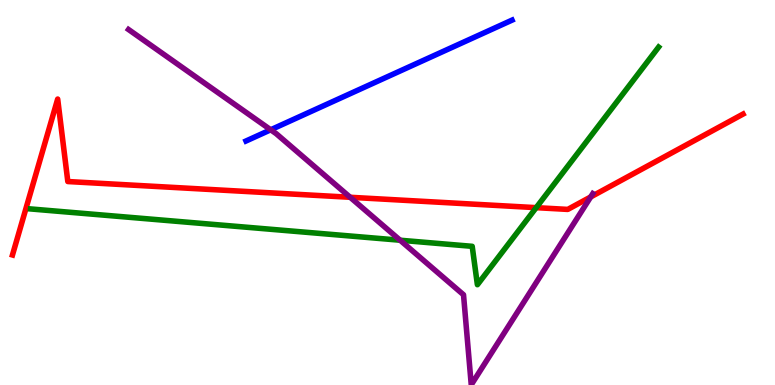[{'lines': ['blue', 'red'], 'intersections': []}, {'lines': ['green', 'red'], 'intersections': [{'x': 6.92, 'y': 4.61}]}, {'lines': ['purple', 'red'], 'intersections': [{'x': 4.52, 'y': 4.88}, {'x': 7.62, 'y': 4.88}]}, {'lines': ['blue', 'green'], 'intersections': []}, {'lines': ['blue', 'purple'], 'intersections': [{'x': 3.49, 'y': 6.63}]}, {'lines': ['green', 'purple'], 'intersections': [{'x': 5.16, 'y': 3.76}]}]